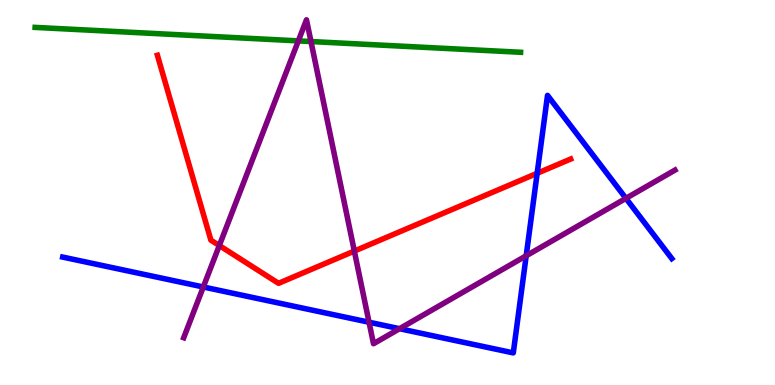[{'lines': ['blue', 'red'], 'intersections': [{'x': 6.93, 'y': 5.5}]}, {'lines': ['green', 'red'], 'intersections': []}, {'lines': ['purple', 'red'], 'intersections': [{'x': 2.83, 'y': 3.62}, {'x': 4.57, 'y': 3.48}]}, {'lines': ['blue', 'green'], 'intersections': []}, {'lines': ['blue', 'purple'], 'intersections': [{'x': 2.62, 'y': 2.55}, {'x': 4.76, 'y': 1.63}, {'x': 5.16, 'y': 1.46}, {'x': 6.79, 'y': 3.36}, {'x': 8.08, 'y': 4.85}]}, {'lines': ['green', 'purple'], 'intersections': [{'x': 3.85, 'y': 8.94}, {'x': 4.01, 'y': 8.92}]}]